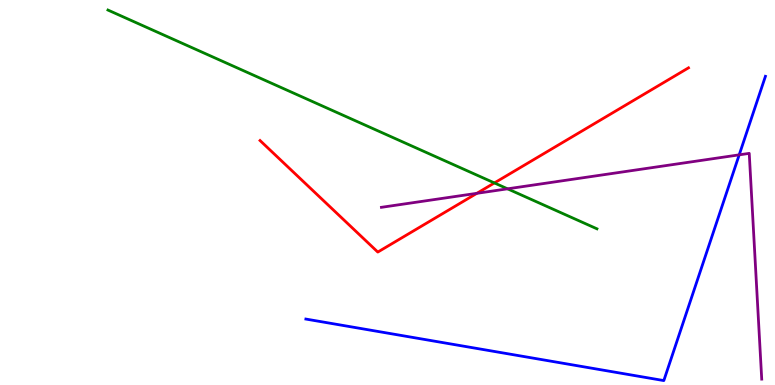[{'lines': ['blue', 'red'], 'intersections': []}, {'lines': ['green', 'red'], 'intersections': [{'x': 6.38, 'y': 5.25}]}, {'lines': ['purple', 'red'], 'intersections': [{'x': 6.15, 'y': 4.98}]}, {'lines': ['blue', 'green'], 'intersections': []}, {'lines': ['blue', 'purple'], 'intersections': [{'x': 9.54, 'y': 5.98}]}, {'lines': ['green', 'purple'], 'intersections': [{'x': 6.55, 'y': 5.1}]}]